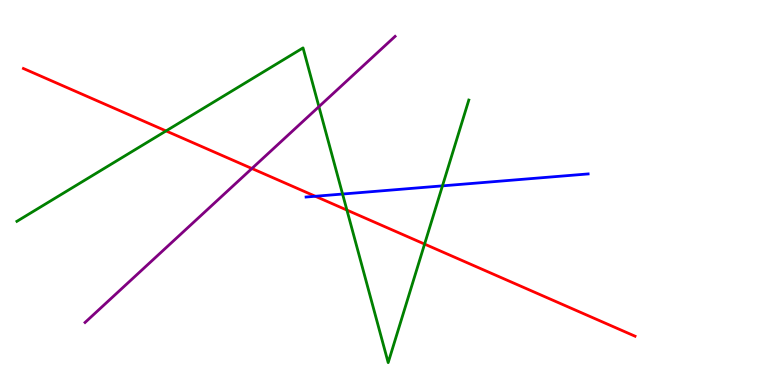[{'lines': ['blue', 'red'], 'intersections': [{'x': 4.07, 'y': 4.9}]}, {'lines': ['green', 'red'], 'intersections': [{'x': 2.14, 'y': 6.6}, {'x': 4.48, 'y': 4.54}, {'x': 5.48, 'y': 3.66}]}, {'lines': ['purple', 'red'], 'intersections': [{'x': 3.25, 'y': 5.62}]}, {'lines': ['blue', 'green'], 'intersections': [{'x': 4.42, 'y': 4.96}, {'x': 5.71, 'y': 5.17}]}, {'lines': ['blue', 'purple'], 'intersections': []}, {'lines': ['green', 'purple'], 'intersections': [{'x': 4.12, 'y': 7.23}]}]